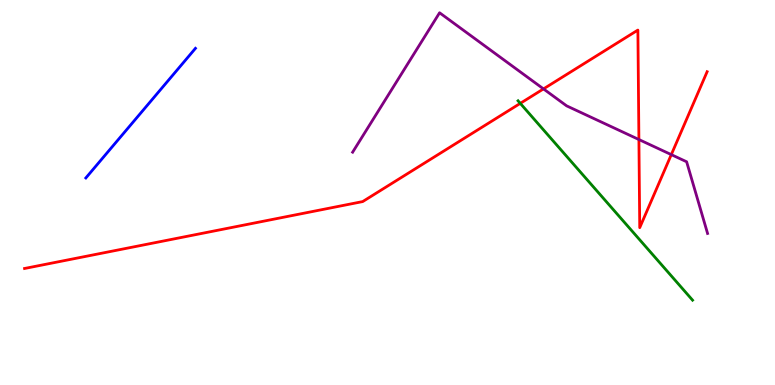[{'lines': ['blue', 'red'], 'intersections': []}, {'lines': ['green', 'red'], 'intersections': [{'x': 6.71, 'y': 7.32}]}, {'lines': ['purple', 'red'], 'intersections': [{'x': 7.01, 'y': 7.69}, {'x': 8.24, 'y': 6.38}, {'x': 8.66, 'y': 5.98}]}, {'lines': ['blue', 'green'], 'intersections': []}, {'lines': ['blue', 'purple'], 'intersections': []}, {'lines': ['green', 'purple'], 'intersections': []}]